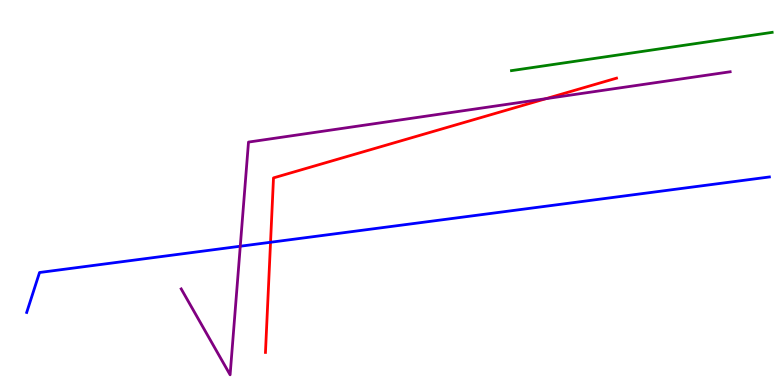[{'lines': ['blue', 'red'], 'intersections': [{'x': 3.49, 'y': 3.71}]}, {'lines': ['green', 'red'], 'intersections': []}, {'lines': ['purple', 'red'], 'intersections': [{'x': 7.05, 'y': 7.44}]}, {'lines': ['blue', 'green'], 'intersections': []}, {'lines': ['blue', 'purple'], 'intersections': [{'x': 3.1, 'y': 3.6}]}, {'lines': ['green', 'purple'], 'intersections': []}]